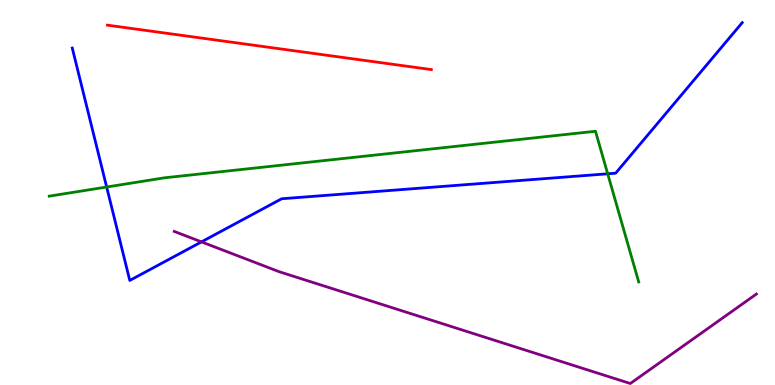[{'lines': ['blue', 'red'], 'intersections': []}, {'lines': ['green', 'red'], 'intersections': []}, {'lines': ['purple', 'red'], 'intersections': []}, {'lines': ['blue', 'green'], 'intersections': [{'x': 1.38, 'y': 5.14}, {'x': 7.84, 'y': 5.49}]}, {'lines': ['blue', 'purple'], 'intersections': [{'x': 2.6, 'y': 3.72}]}, {'lines': ['green', 'purple'], 'intersections': []}]